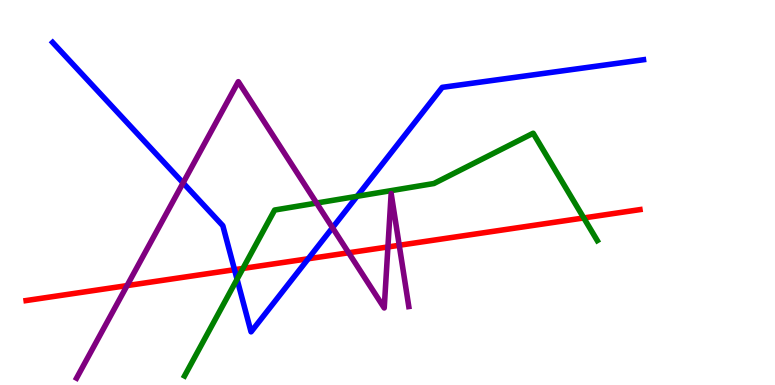[{'lines': ['blue', 'red'], 'intersections': [{'x': 3.03, 'y': 3.0}, {'x': 3.98, 'y': 3.28}]}, {'lines': ['green', 'red'], 'intersections': [{'x': 3.13, 'y': 3.03}, {'x': 7.53, 'y': 4.34}]}, {'lines': ['purple', 'red'], 'intersections': [{'x': 1.64, 'y': 2.58}, {'x': 4.5, 'y': 3.43}, {'x': 5.01, 'y': 3.59}, {'x': 5.15, 'y': 3.63}]}, {'lines': ['blue', 'green'], 'intersections': [{'x': 3.06, 'y': 2.75}, {'x': 4.61, 'y': 4.9}]}, {'lines': ['blue', 'purple'], 'intersections': [{'x': 2.36, 'y': 5.25}, {'x': 4.29, 'y': 4.09}]}, {'lines': ['green', 'purple'], 'intersections': [{'x': 4.08, 'y': 4.73}]}]